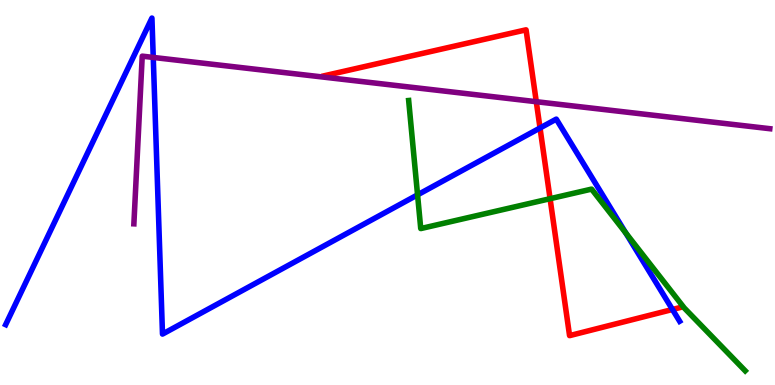[{'lines': ['blue', 'red'], 'intersections': [{'x': 6.97, 'y': 6.68}, {'x': 8.68, 'y': 1.96}]}, {'lines': ['green', 'red'], 'intersections': [{'x': 7.1, 'y': 4.84}]}, {'lines': ['purple', 'red'], 'intersections': [{'x': 6.92, 'y': 7.36}]}, {'lines': ['blue', 'green'], 'intersections': [{'x': 5.39, 'y': 4.94}, {'x': 8.07, 'y': 3.95}]}, {'lines': ['blue', 'purple'], 'intersections': [{'x': 1.98, 'y': 8.51}]}, {'lines': ['green', 'purple'], 'intersections': []}]